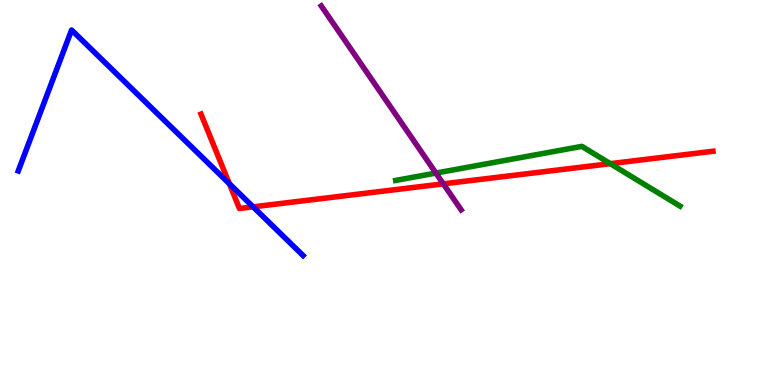[{'lines': ['blue', 'red'], 'intersections': [{'x': 2.96, 'y': 5.23}, {'x': 3.27, 'y': 4.63}]}, {'lines': ['green', 'red'], 'intersections': [{'x': 7.87, 'y': 5.75}]}, {'lines': ['purple', 'red'], 'intersections': [{'x': 5.72, 'y': 5.22}]}, {'lines': ['blue', 'green'], 'intersections': []}, {'lines': ['blue', 'purple'], 'intersections': []}, {'lines': ['green', 'purple'], 'intersections': [{'x': 5.62, 'y': 5.5}]}]